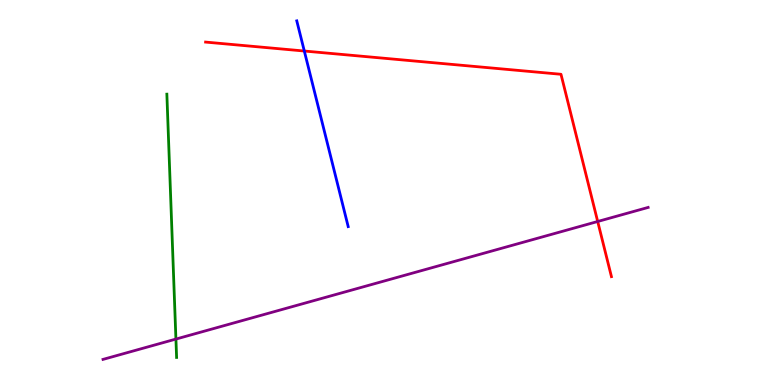[{'lines': ['blue', 'red'], 'intersections': [{'x': 3.93, 'y': 8.67}]}, {'lines': ['green', 'red'], 'intersections': []}, {'lines': ['purple', 'red'], 'intersections': [{'x': 7.71, 'y': 4.25}]}, {'lines': ['blue', 'green'], 'intersections': []}, {'lines': ['blue', 'purple'], 'intersections': []}, {'lines': ['green', 'purple'], 'intersections': [{'x': 2.27, 'y': 1.19}]}]